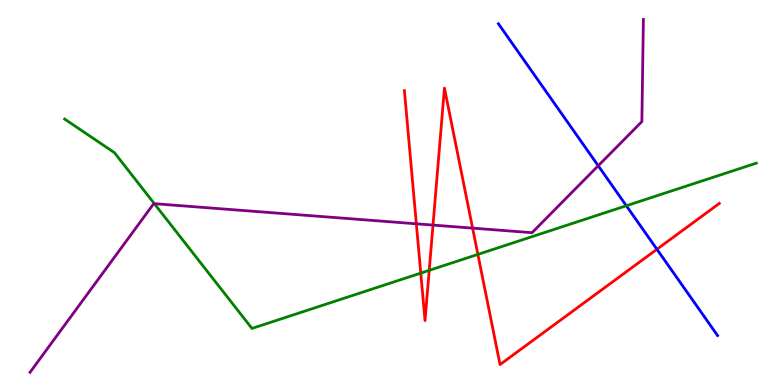[{'lines': ['blue', 'red'], 'intersections': [{'x': 8.48, 'y': 3.53}]}, {'lines': ['green', 'red'], 'intersections': [{'x': 5.43, 'y': 2.91}, {'x': 5.54, 'y': 2.98}, {'x': 6.17, 'y': 3.39}]}, {'lines': ['purple', 'red'], 'intersections': [{'x': 5.37, 'y': 4.19}, {'x': 5.59, 'y': 4.15}, {'x': 6.1, 'y': 4.07}]}, {'lines': ['blue', 'green'], 'intersections': [{'x': 8.08, 'y': 4.66}]}, {'lines': ['blue', 'purple'], 'intersections': [{'x': 7.72, 'y': 5.69}]}, {'lines': ['green', 'purple'], 'intersections': [{'x': 1.99, 'y': 4.71}]}]